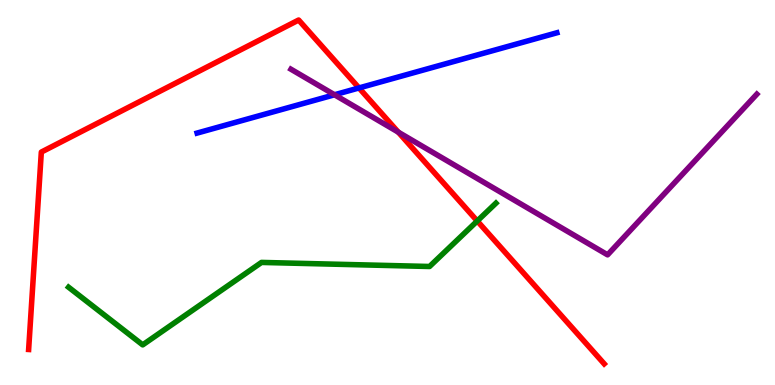[{'lines': ['blue', 'red'], 'intersections': [{'x': 4.63, 'y': 7.72}]}, {'lines': ['green', 'red'], 'intersections': [{'x': 6.16, 'y': 4.26}]}, {'lines': ['purple', 'red'], 'intersections': [{'x': 5.14, 'y': 6.57}]}, {'lines': ['blue', 'green'], 'intersections': []}, {'lines': ['blue', 'purple'], 'intersections': [{'x': 4.32, 'y': 7.54}]}, {'lines': ['green', 'purple'], 'intersections': []}]